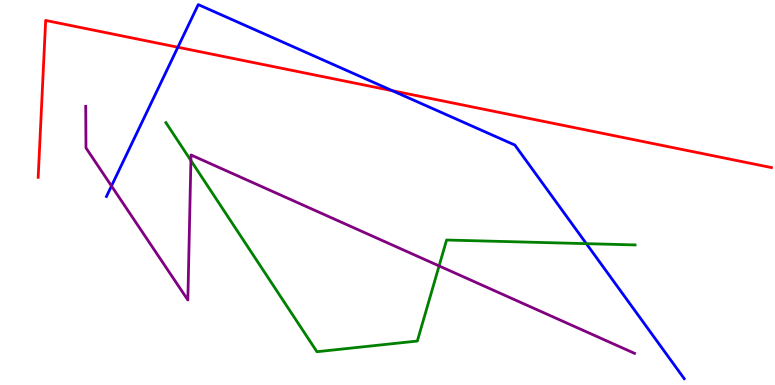[{'lines': ['blue', 'red'], 'intersections': [{'x': 2.3, 'y': 8.77}, {'x': 5.06, 'y': 7.64}]}, {'lines': ['green', 'red'], 'intersections': []}, {'lines': ['purple', 'red'], 'intersections': []}, {'lines': ['blue', 'green'], 'intersections': [{'x': 7.57, 'y': 3.67}]}, {'lines': ['blue', 'purple'], 'intersections': [{'x': 1.44, 'y': 5.17}]}, {'lines': ['green', 'purple'], 'intersections': [{'x': 2.46, 'y': 5.83}, {'x': 5.67, 'y': 3.09}]}]